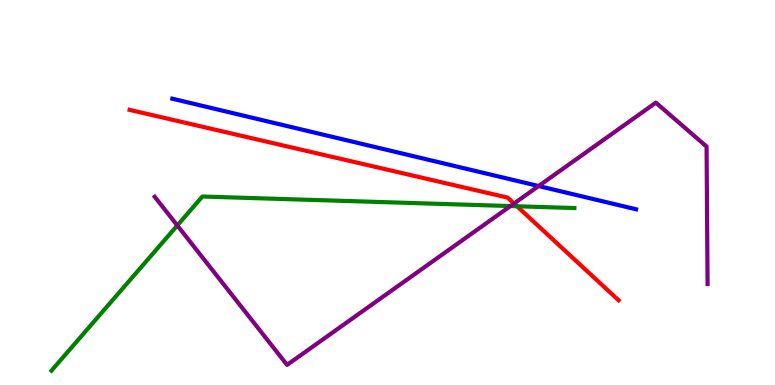[{'lines': ['blue', 'red'], 'intersections': []}, {'lines': ['green', 'red'], 'intersections': [{'x': 6.67, 'y': 4.64}]}, {'lines': ['purple', 'red'], 'intersections': [{'x': 6.63, 'y': 4.71}]}, {'lines': ['blue', 'green'], 'intersections': []}, {'lines': ['blue', 'purple'], 'intersections': [{'x': 6.95, 'y': 5.17}]}, {'lines': ['green', 'purple'], 'intersections': [{'x': 2.29, 'y': 4.14}, {'x': 6.59, 'y': 4.65}]}]